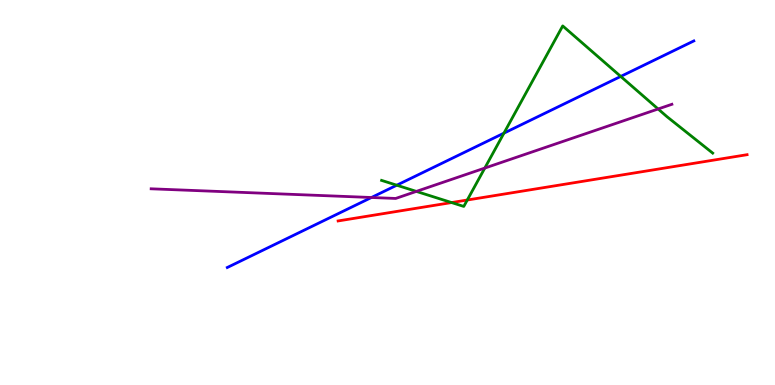[{'lines': ['blue', 'red'], 'intersections': []}, {'lines': ['green', 'red'], 'intersections': [{'x': 5.83, 'y': 4.74}, {'x': 6.03, 'y': 4.8}]}, {'lines': ['purple', 'red'], 'intersections': []}, {'lines': ['blue', 'green'], 'intersections': [{'x': 5.12, 'y': 5.19}, {'x': 6.5, 'y': 6.54}, {'x': 8.01, 'y': 8.01}]}, {'lines': ['blue', 'purple'], 'intersections': [{'x': 4.79, 'y': 4.87}]}, {'lines': ['green', 'purple'], 'intersections': [{'x': 5.37, 'y': 5.03}, {'x': 6.26, 'y': 5.63}, {'x': 8.49, 'y': 7.17}]}]